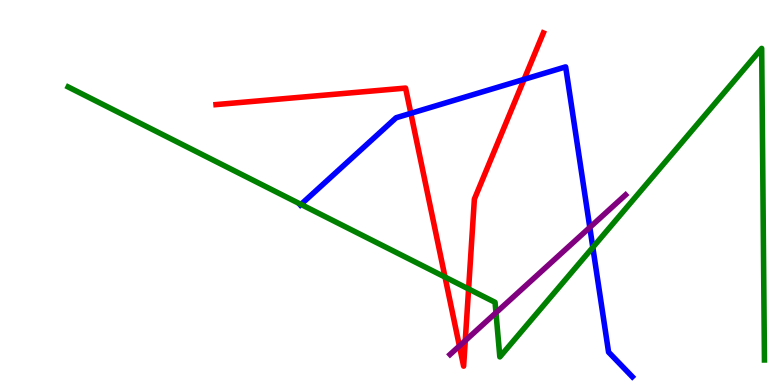[{'lines': ['blue', 'red'], 'intersections': [{'x': 5.3, 'y': 7.06}, {'x': 6.76, 'y': 7.94}]}, {'lines': ['green', 'red'], 'intersections': [{'x': 5.74, 'y': 2.8}, {'x': 6.05, 'y': 2.49}]}, {'lines': ['purple', 'red'], 'intersections': [{'x': 5.93, 'y': 1.01}, {'x': 6.0, 'y': 1.15}]}, {'lines': ['blue', 'green'], 'intersections': [{'x': 3.88, 'y': 4.69}, {'x': 7.65, 'y': 3.57}]}, {'lines': ['blue', 'purple'], 'intersections': [{'x': 7.61, 'y': 4.09}]}, {'lines': ['green', 'purple'], 'intersections': [{'x': 6.4, 'y': 1.88}]}]